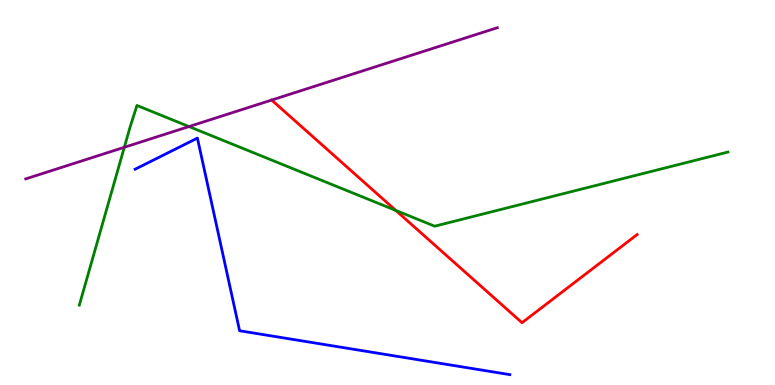[{'lines': ['blue', 'red'], 'intersections': []}, {'lines': ['green', 'red'], 'intersections': [{'x': 5.11, 'y': 4.53}]}, {'lines': ['purple', 'red'], 'intersections': [{'x': 3.51, 'y': 7.4}]}, {'lines': ['blue', 'green'], 'intersections': []}, {'lines': ['blue', 'purple'], 'intersections': []}, {'lines': ['green', 'purple'], 'intersections': [{'x': 1.6, 'y': 6.17}, {'x': 2.44, 'y': 6.71}]}]